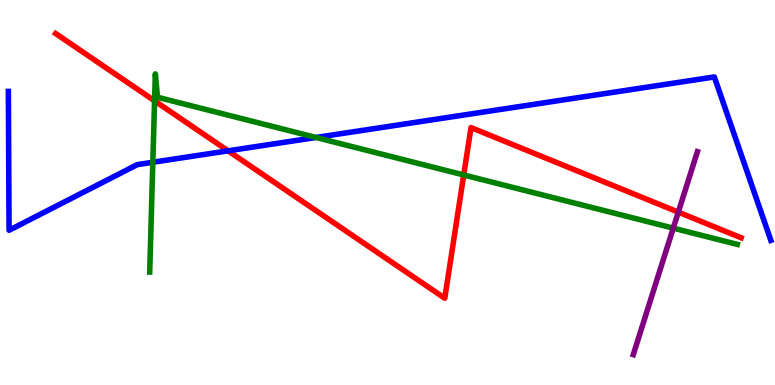[{'lines': ['blue', 'red'], 'intersections': [{'x': 2.94, 'y': 6.08}]}, {'lines': ['green', 'red'], 'intersections': [{'x': 1.99, 'y': 7.38}, {'x': 5.98, 'y': 5.46}]}, {'lines': ['purple', 'red'], 'intersections': [{'x': 8.75, 'y': 4.49}]}, {'lines': ['blue', 'green'], 'intersections': [{'x': 1.97, 'y': 5.79}, {'x': 4.08, 'y': 6.43}]}, {'lines': ['blue', 'purple'], 'intersections': []}, {'lines': ['green', 'purple'], 'intersections': [{'x': 8.69, 'y': 4.07}]}]